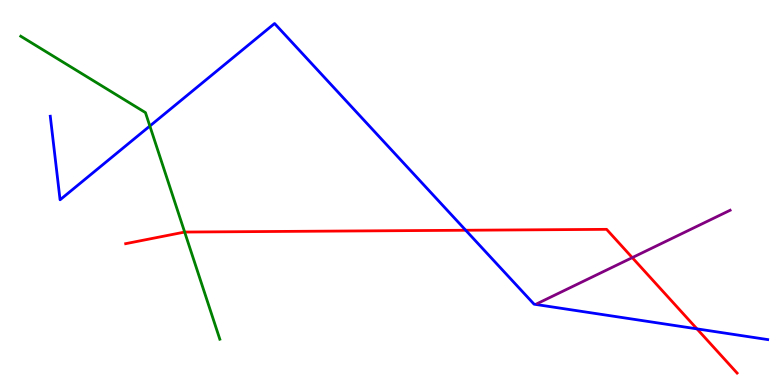[{'lines': ['blue', 'red'], 'intersections': [{'x': 6.01, 'y': 4.02}, {'x': 8.99, 'y': 1.46}]}, {'lines': ['green', 'red'], 'intersections': [{'x': 2.38, 'y': 3.97}]}, {'lines': ['purple', 'red'], 'intersections': [{'x': 8.16, 'y': 3.31}]}, {'lines': ['blue', 'green'], 'intersections': [{'x': 1.93, 'y': 6.73}]}, {'lines': ['blue', 'purple'], 'intersections': []}, {'lines': ['green', 'purple'], 'intersections': []}]